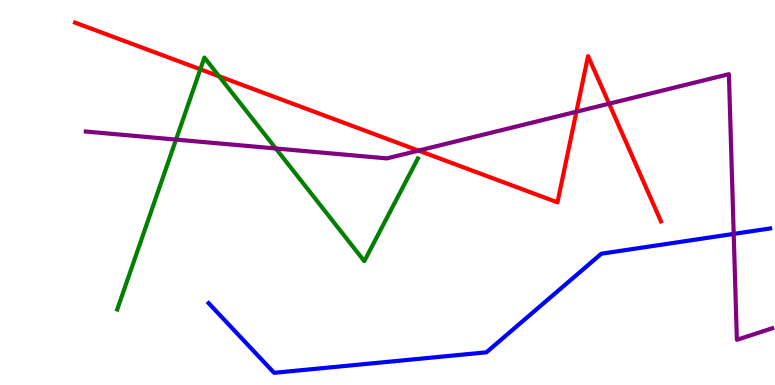[{'lines': ['blue', 'red'], 'intersections': []}, {'lines': ['green', 'red'], 'intersections': [{'x': 2.59, 'y': 8.2}, {'x': 2.83, 'y': 8.02}]}, {'lines': ['purple', 'red'], 'intersections': [{'x': 5.4, 'y': 6.09}, {'x': 7.44, 'y': 7.1}, {'x': 7.86, 'y': 7.31}]}, {'lines': ['blue', 'green'], 'intersections': []}, {'lines': ['blue', 'purple'], 'intersections': [{'x': 9.47, 'y': 3.92}]}, {'lines': ['green', 'purple'], 'intersections': [{'x': 2.27, 'y': 6.37}, {'x': 3.56, 'y': 6.14}]}]